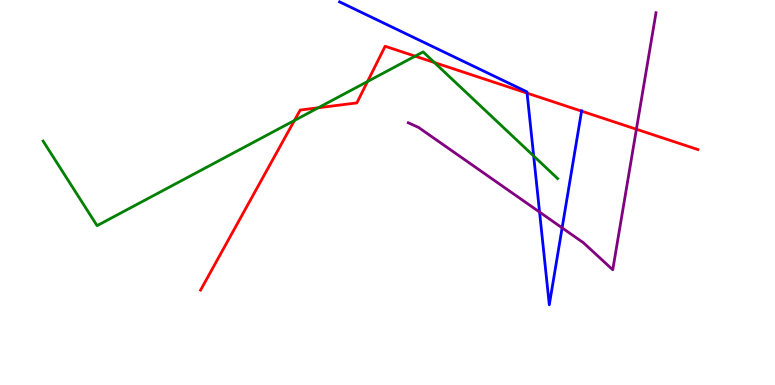[{'lines': ['blue', 'red'], 'intersections': [{'x': 6.8, 'y': 7.58}, {'x': 7.5, 'y': 7.11}]}, {'lines': ['green', 'red'], 'intersections': [{'x': 3.8, 'y': 6.87}, {'x': 4.11, 'y': 7.2}, {'x': 4.74, 'y': 7.88}, {'x': 5.36, 'y': 8.54}, {'x': 5.6, 'y': 8.38}]}, {'lines': ['purple', 'red'], 'intersections': [{'x': 8.21, 'y': 6.64}]}, {'lines': ['blue', 'green'], 'intersections': [{'x': 6.89, 'y': 5.95}]}, {'lines': ['blue', 'purple'], 'intersections': [{'x': 6.96, 'y': 4.49}, {'x': 7.25, 'y': 4.08}]}, {'lines': ['green', 'purple'], 'intersections': []}]